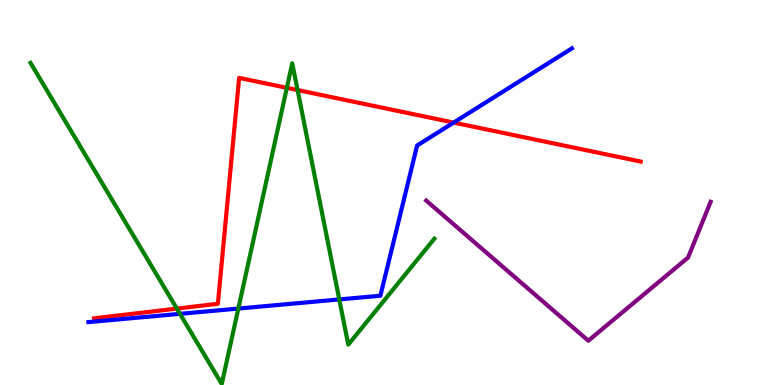[{'lines': ['blue', 'red'], 'intersections': [{'x': 5.85, 'y': 6.82}]}, {'lines': ['green', 'red'], 'intersections': [{'x': 2.28, 'y': 1.98}, {'x': 3.7, 'y': 7.72}, {'x': 3.84, 'y': 7.66}]}, {'lines': ['purple', 'red'], 'intersections': []}, {'lines': ['blue', 'green'], 'intersections': [{'x': 2.32, 'y': 1.85}, {'x': 3.08, 'y': 1.99}, {'x': 4.38, 'y': 2.22}]}, {'lines': ['blue', 'purple'], 'intersections': []}, {'lines': ['green', 'purple'], 'intersections': []}]